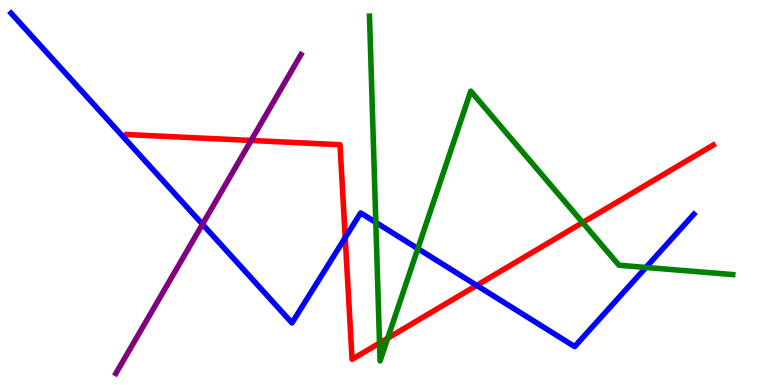[{'lines': ['blue', 'red'], 'intersections': [{'x': 4.45, 'y': 3.83}, {'x': 6.15, 'y': 2.59}]}, {'lines': ['green', 'red'], 'intersections': [{'x': 4.9, 'y': 1.09}, {'x': 5.0, 'y': 1.22}, {'x': 7.52, 'y': 4.22}]}, {'lines': ['purple', 'red'], 'intersections': [{'x': 3.24, 'y': 6.35}]}, {'lines': ['blue', 'green'], 'intersections': [{'x': 4.85, 'y': 4.22}, {'x': 5.39, 'y': 3.54}, {'x': 8.33, 'y': 3.05}]}, {'lines': ['blue', 'purple'], 'intersections': [{'x': 2.61, 'y': 4.18}]}, {'lines': ['green', 'purple'], 'intersections': []}]